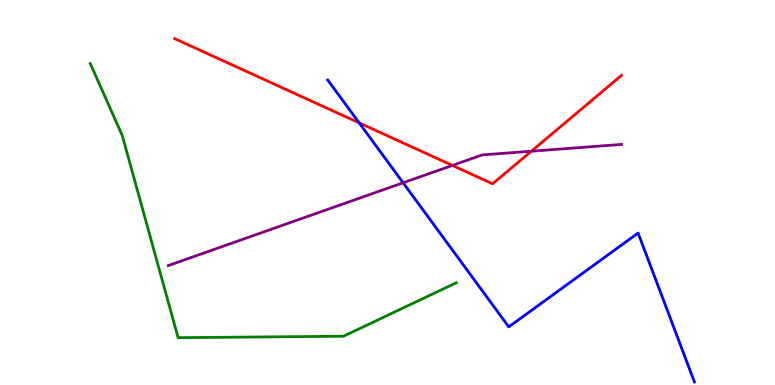[{'lines': ['blue', 'red'], 'intersections': [{'x': 4.63, 'y': 6.81}]}, {'lines': ['green', 'red'], 'intersections': []}, {'lines': ['purple', 'red'], 'intersections': [{'x': 5.84, 'y': 5.7}, {'x': 6.86, 'y': 6.07}]}, {'lines': ['blue', 'green'], 'intersections': []}, {'lines': ['blue', 'purple'], 'intersections': [{'x': 5.2, 'y': 5.25}]}, {'lines': ['green', 'purple'], 'intersections': []}]